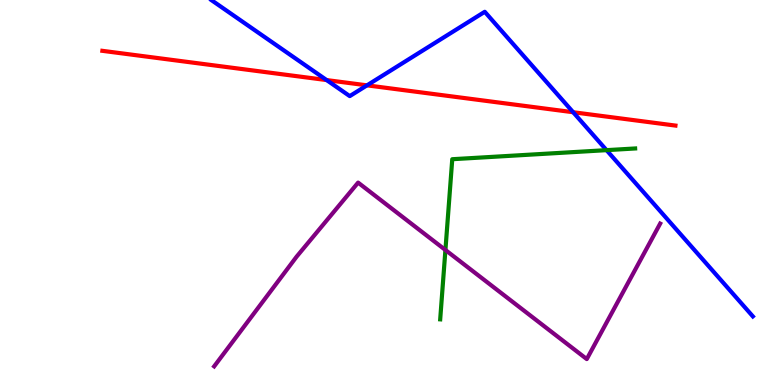[{'lines': ['blue', 'red'], 'intersections': [{'x': 4.21, 'y': 7.92}, {'x': 4.74, 'y': 7.78}, {'x': 7.4, 'y': 7.08}]}, {'lines': ['green', 'red'], 'intersections': []}, {'lines': ['purple', 'red'], 'intersections': []}, {'lines': ['blue', 'green'], 'intersections': [{'x': 7.83, 'y': 6.1}]}, {'lines': ['blue', 'purple'], 'intersections': []}, {'lines': ['green', 'purple'], 'intersections': [{'x': 5.75, 'y': 3.51}]}]